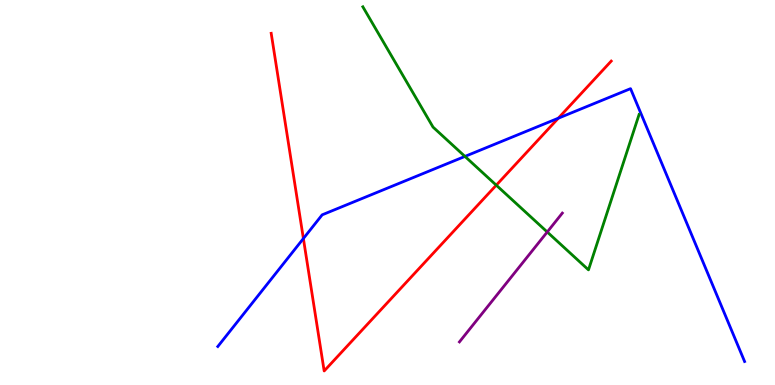[{'lines': ['blue', 'red'], 'intersections': [{'x': 3.91, 'y': 3.8}, {'x': 7.2, 'y': 6.93}]}, {'lines': ['green', 'red'], 'intersections': [{'x': 6.4, 'y': 5.19}]}, {'lines': ['purple', 'red'], 'intersections': []}, {'lines': ['blue', 'green'], 'intersections': [{'x': 6.0, 'y': 5.94}]}, {'lines': ['blue', 'purple'], 'intersections': []}, {'lines': ['green', 'purple'], 'intersections': [{'x': 7.06, 'y': 3.97}]}]